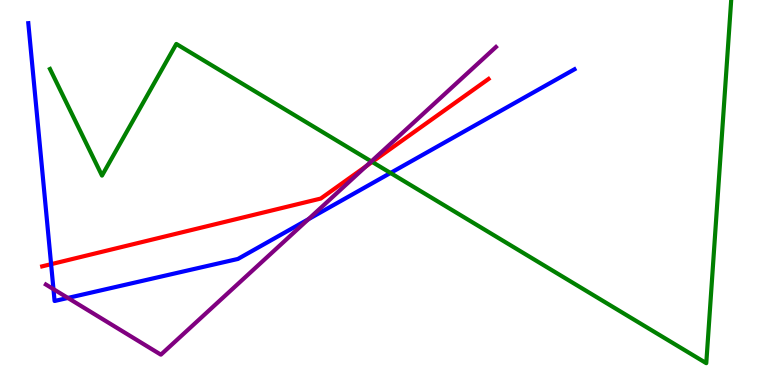[{'lines': ['blue', 'red'], 'intersections': [{'x': 0.659, 'y': 3.14}]}, {'lines': ['green', 'red'], 'intersections': [{'x': 4.8, 'y': 5.79}]}, {'lines': ['purple', 'red'], 'intersections': [{'x': 4.72, 'y': 5.68}]}, {'lines': ['blue', 'green'], 'intersections': [{'x': 5.04, 'y': 5.51}]}, {'lines': ['blue', 'purple'], 'intersections': [{'x': 0.69, 'y': 2.49}, {'x': 0.876, 'y': 2.26}, {'x': 3.98, 'y': 4.31}]}, {'lines': ['green', 'purple'], 'intersections': [{'x': 4.79, 'y': 5.81}]}]